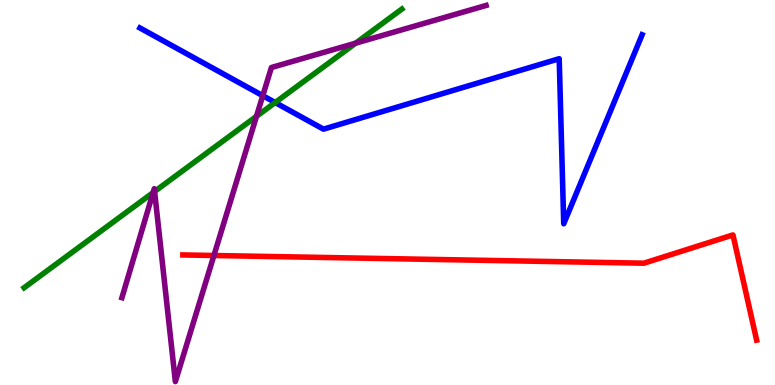[{'lines': ['blue', 'red'], 'intersections': []}, {'lines': ['green', 'red'], 'intersections': []}, {'lines': ['purple', 'red'], 'intersections': [{'x': 2.76, 'y': 3.36}]}, {'lines': ['blue', 'green'], 'intersections': [{'x': 3.55, 'y': 7.34}]}, {'lines': ['blue', 'purple'], 'intersections': [{'x': 3.39, 'y': 7.51}]}, {'lines': ['green', 'purple'], 'intersections': [{'x': 1.98, 'y': 5.0}, {'x': 1.99, 'y': 5.03}, {'x': 3.31, 'y': 6.98}, {'x': 4.59, 'y': 8.88}]}]